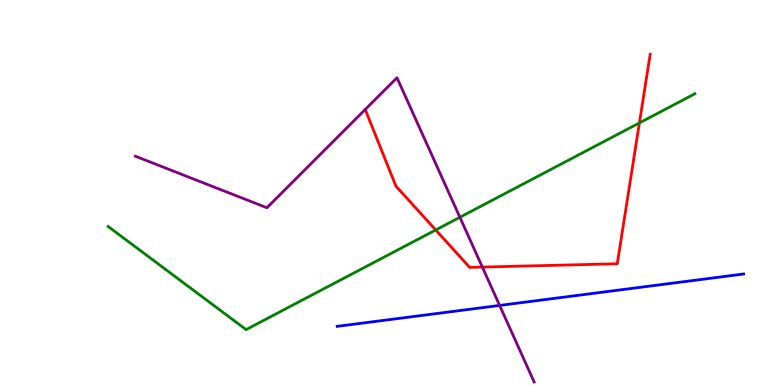[{'lines': ['blue', 'red'], 'intersections': []}, {'lines': ['green', 'red'], 'intersections': [{'x': 5.62, 'y': 4.03}, {'x': 8.25, 'y': 6.81}]}, {'lines': ['purple', 'red'], 'intersections': [{'x': 6.22, 'y': 3.06}]}, {'lines': ['blue', 'green'], 'intersections': []}, {'lines': ['blue', 'purple'], 'intersections': [{'x': 6.45, 'y': 2.07}]}, {'lines': ['green', 'purple'], 'intersections': [{'x': 5.93, 'y': 4.36}]}]